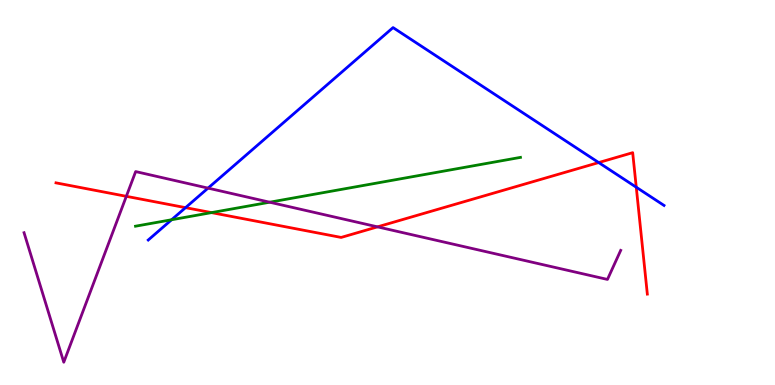[{'lines': ['blue', 'red'], 'intersections': [{'x': 2.39, 'y': 4.61}, {'x': 7.73, 'y': 5.78}, {'x': 8.21, 'y': 5.14}]}, {'lines': ['green', 'red'], 'intersections': [{'x': 2.73, 'y': 4.48}]}, {'lines': ['purple', 'red'], 'intersections': [{'x': 1.63, 'y': 4.9}, {'x': 4.87, 'y': 4.11}]}, {'lines': ['blue', 'green'], 'intersections': [{'x': 2.21, 'y': 4.29}]}, {'lines': ['blue', 'purple'], 'intersections': [{'x': 2.68, 'y': 5.11}]}, {'lines': ['green', 'purple'], 'intersections': [{'x': 3.48, 'y': 4.75}]}]